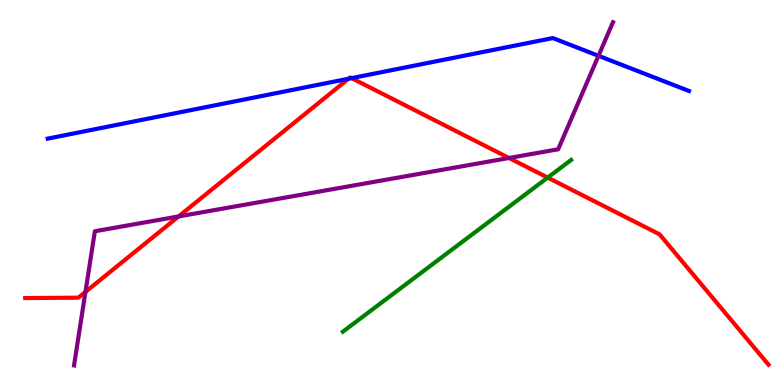[{'lines': ['blue', 'red'], 'intersections': [{'x': 4.5, 'y': 7.95}, {'x': 4.54, 'y': 7.97}]}, {'lines': ['green', 'red'], 'intersections': [{'x': 7.07, 'y': 5.39}]}, {'lines': ['purple', 'red'], 'intersections': [{'x': 1.1, 'y': 2.42}, {'x': 2.3, 'y': 4.38}, {'x': 6.57, 'y': 5.9}]}, {'lines': ['blue', 'green'], 'intersections': []}, {'lines': ['blue', 'purple'], 'intersections': [{'x': 7.72, 'y': 8.55}]}, {'lines': ['green', 'purple'], 'intersections': []}]